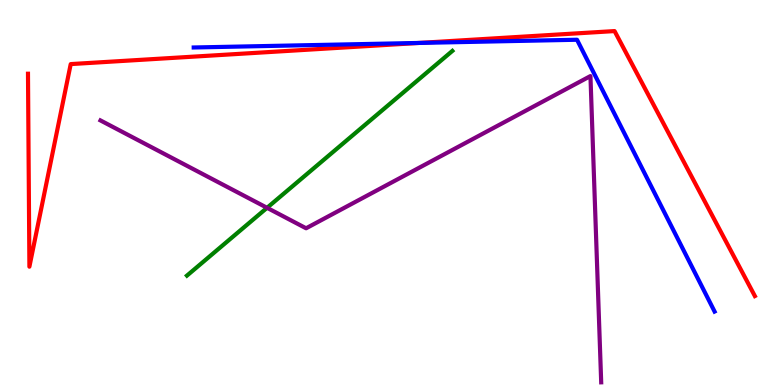[{'lines': ['blue', 'red'], 'intersections': [{'x': 5.41, 'y': 8.88}]}, {'lines': ['green', 'red'], 'intersections': []}, {'lines': ['purple', 'red'], 'intersections': []}, {'lines': ['blue', 'green'], 'intersections': []}, {'lines': ['blue', 'purple'], 'intersections': []}, {'lines': ['green', 'purple'], 'intersections': [{'x': 3.45, 'y': 4.6}]}]